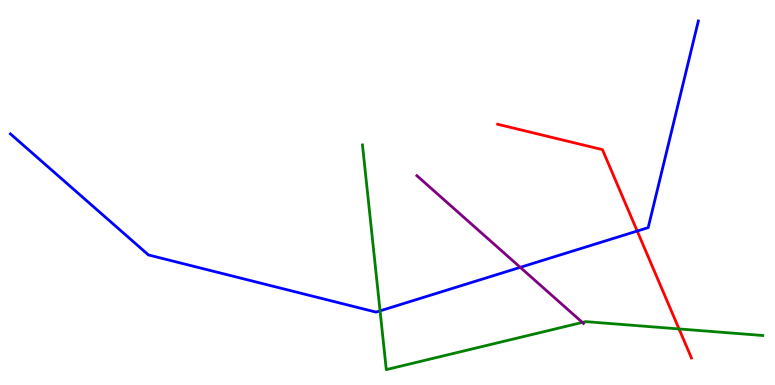[{'lines': ['blue', 'red'], 'intersections': [{'x': 8.22, 'y': 4.0}]}, {'lines': ['green', 'red'], 'intersections': [{'x': 8.76, 'y': 1.46}]}, {'lines': ['purple', 'red'], 'intersections': []}, {'lines': ['blue', 'green'], 'intersections': [{'x': 4.9, 'y': 1.93}]}, {'lines': ['blue', 'purple'], 'intersections': [{'x': 6.71, 'y': 3.06}]}, {'lines': ['green', 'purple'], 'intersections': [{'x': 7.51, 'y': 1.63}]}]